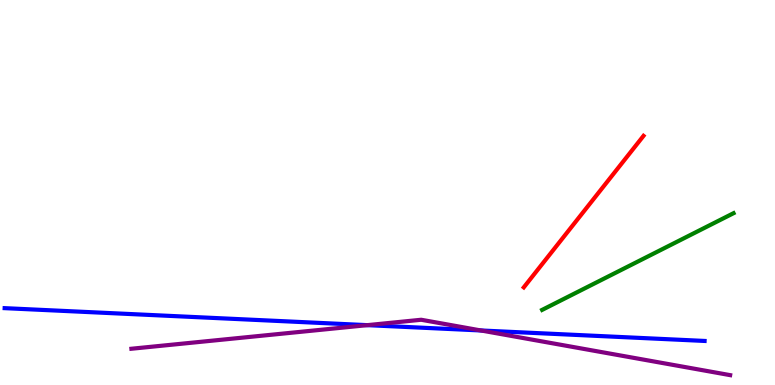[{'lines': ['blue', 'red'], 'intersections': []}, {'lines': ['green', 'red'], 'intersections': []}, {'lines': ['purple', 'red'], 'intersections': []}, {'lines': ['blue', 'green'], 'intersections': []}, {'lines': ['blue', 'purple'], 'intersections': [{'x': 4.74, 'y': 1.55}, {'x': 6.21, 'y': 1.42}]}, {'lines': ['green', 'purple'], 'intersections': []}]